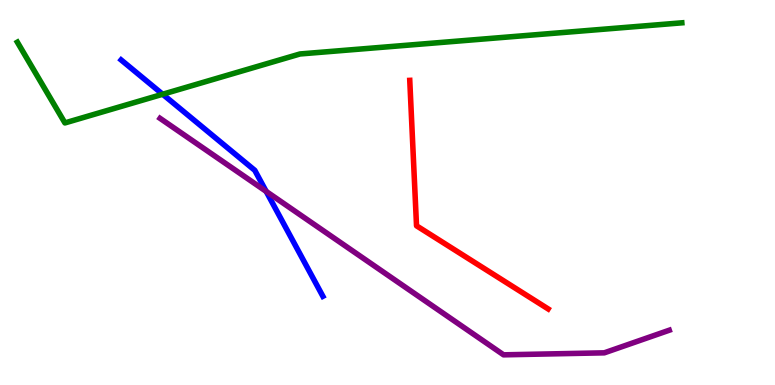[{'lines': ['blue', 'red'], 'intersections': []}, {'lines': ['green', 'red'], 'intersections': []}, {'lines': ['purple', 'red'], 'intersections': []}, {'lines': ['blue', 'green'], 'intersections': [{'x': 2.1, 'y': 7.55}]}, {'lines': ['blue', 'purple'], 'intersections': [{'x': 3.43, 'y': 5.03}]}, {'lines': ['green', 'purple'], 'intersections': []}]